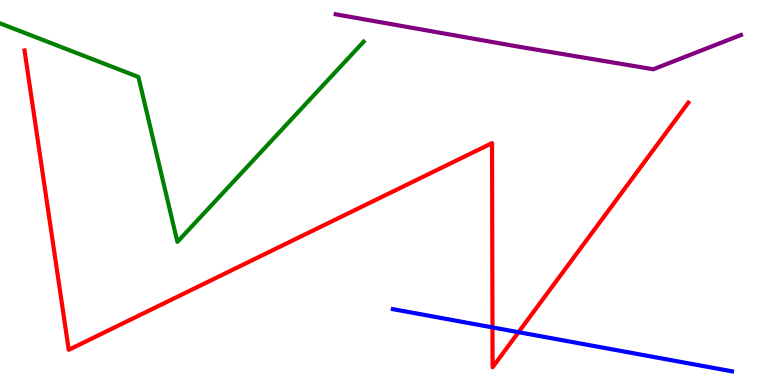[{'lines': ['blue', 'red'], 'intersections': [{'x': 6.35, 'y': 1.5}, {'x': 6.69, 'y': 1.37}]}, {'lines': ['green', 'red'], 'intersections': []}, {'lines': ['purple', 'red'], 'intersections': []}, {'lines': ['blue', 'green'], 'intersections': []}, {'lines': ['blue', 'purple'], 'intersections': []}, {'lines': ['green', 'purple'], 'intersections': []}]